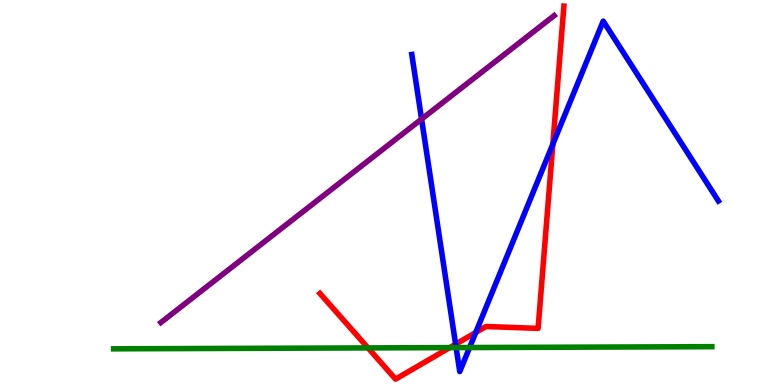[{'lines': ['blue', 'red'], 'intersections': [{'x': 5.88, 'y': 1.06}, {'x': 6.14, 'y': 1.36}, {'x': 7.13, 'y': 6.26}]}, {'lines': ['green', 'red'], 'intersections': [{'x': 4.75, 'y': 0.963}, {'x': 5.8, 'y': 0.971}]}, {'lines': ['purple', 'red'], 'intersections': []}, {'lines': ['blue', 'green'], 'intersections': [{'x': 5.89, 'y': 0.972}, {'x': 6.06, 'y': 0.973}]}, {'lines': ['blue', 'purple'], 'intersections': [{'x': 5.44, 'y': 6.91}]}, {'lines': ['green', 'purple'], 'intersections': []}]